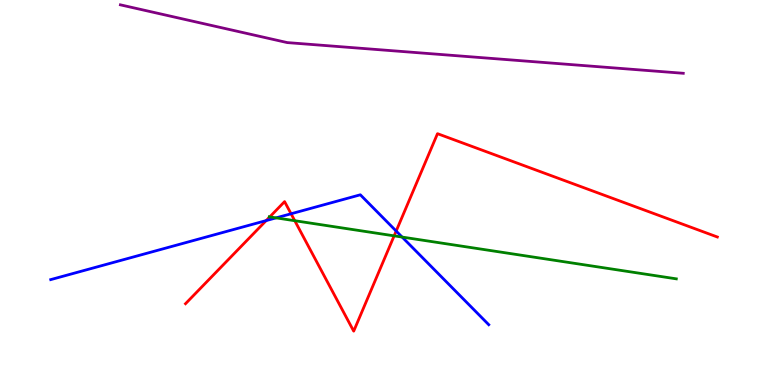[{'lines': ['blue', 'red'], 'intersections': [{'x': 3.43, 'y': 4.27}, {'x': 3.76, 'y': 4.45}, {'x': 5.11, 'y': 4.0}]}, {'lines': ['green', 'red'], 'intersections': [{'x': 3.48, 'y': 4.37}, {'x': 3.8, 'y': 4.27}, {'x': 5.09, 'y': 3.87}]}, {'lines': ['purple', 'red'], 'intersections': []}, {'lines': ['blue', 'green'], 'intersections': [{'x': 3.56, 'y': 4.34}, {'x': 5.19, 'y': 3.84}]}, {'lines': ['blue', 'purple'], 'intersections': []}, {'lines': ['green', 'purple'], 'intersections': []}]